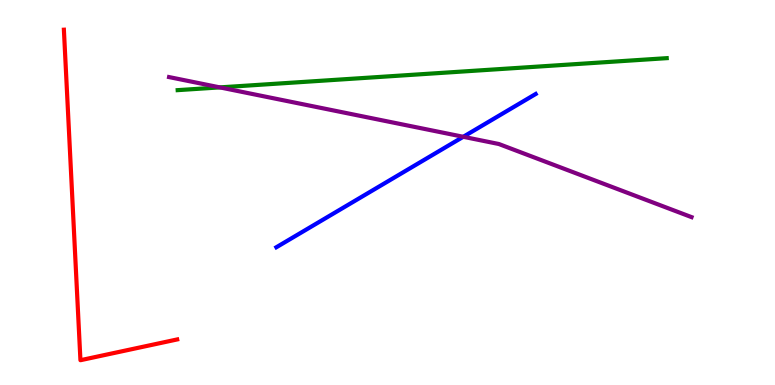[{'lines': ['blue', 'red'], 'intersections': []}, {'lines': ['green', 'red'], 'intersections': []}, {'lines': ['purple', 'red'], 'intersections': []}, {'lines': ['blue', 'green'], 'intersections': []}, {'lines': ['blue', 'purple'], 'intersections': [{'x': 5.98, 'y': 6.45}]}, {'lines': ['green', 'purple'], 'intersections': [{'x': 2.84, 'y': 7.73}]}]